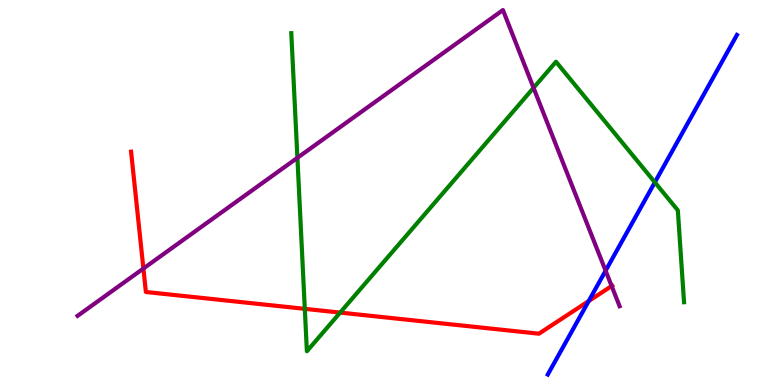[{'lines': ['blue', 'red'], 'intersections': [{'x': 7.6, 'y': 2.18}]}, {'lines': ['green', 'red'], 'intersections': [{'x': 3.93, 'y': 1.98}, {'x': 4.39, 'y': 1.88}]}, {'lines': ['purple', 'red'], 'intersections': [{'x': 1.85, 'y': 3.03}, {'x': 7.89, 'y': 2.57}]}, {'lines': ['blue', 'green'], 'intersections': [{'x': 8.45, 'y': 5.26}]}, {'lines': ['blue', 'purple'], 'intersections': [{'x': 7.81, 'y': 2.97}]}, {'lines': ['green', 'purple'], 'intersections': [{'x': 3.84, 'y': 5.9}, {'x': 6.88, 'y': 7.72}]}]